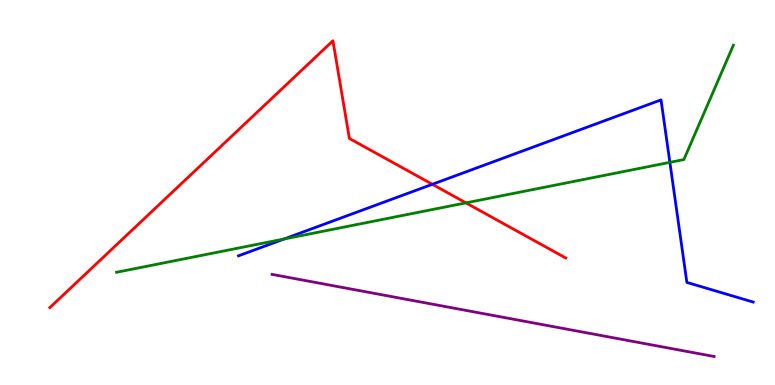[{'lines': ['blue', 'red'], 'intersections': [{'x': 5.58, 'y': 5.21}]}, {'lines': ['green', 'red'], 'intersections': [{'x': 6.01, 'y': 4.73}]}, {'lines': ['purple', 'red'], 'intersections': []}, {'lines': ['blue', 'green'], 'intersections': [{'x': 3.67, 'y': 3.79}, {'x': 8.64, 'y': 5.78}]}, {'lines': ['blue', 'purple'], 'intersections': []}, {'lines': ['green', 'purple'], 'intersections': []}]